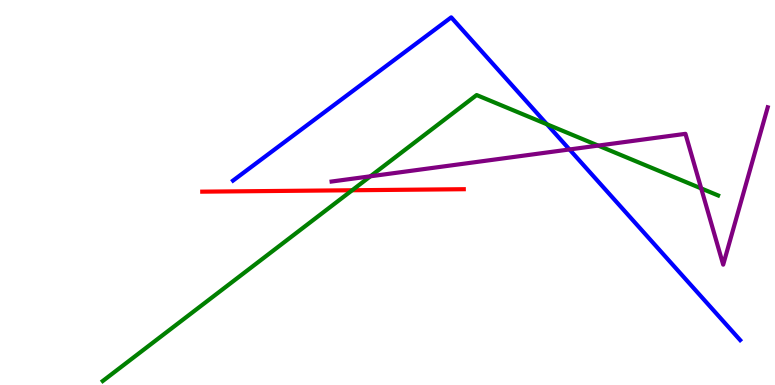[{'lines': ['blue', 'red'], 'intersections': []}, {'lines': ['green', 'red'], 'intersections': [{'x': 4.54, 'y': 5.06}]}, {'lines': ['purple', 'red'], 'intersections': []}, {'lines': ['blue', 'green'], 'intersections': [{'x': 7.06, 'y': 6.77}]}, {'lines': ['blue', 'purple'], 'intersections': [{'x': 7.35, 'y': 6.12}]}, {'lines': ['green', 'purple'], 'intersections': [{'x': 4.78, 'y': 5.42}, {'x': 7.72, 'y': 6.22}, {'x': 9.05, 'y': 5.11}]}]